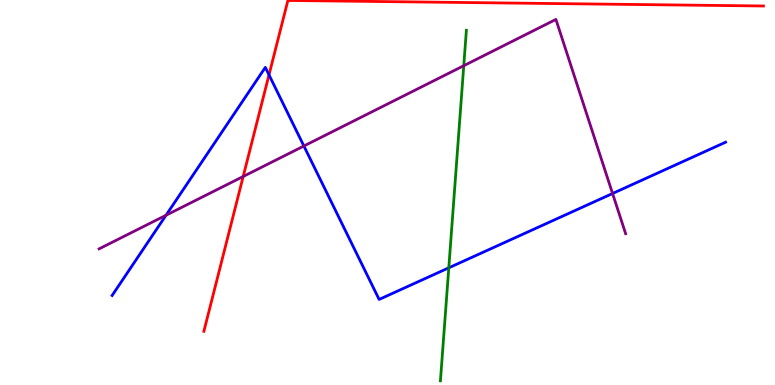[{'lines': ['blue', 'red'], 'intersections': [{'x': 3.47, 'y': 8.06}]}, {'lines': ['green', 'red'], 'intersections': []}, {'lines': ['purple', 'red'], 'intersections': [{'x': 3.14, 'y': 5.42}]}, {'lines': ['blue', 'green'], 'intersections': [{'x': 5.79, 'y': 3.04}]}, {'lines': ['blue', 'purple'], 'intersections': [{'x': 2.14, 'y': 4.41}, {'x': 3.92, 'y': 6.21}, {'x': 7.9, 'y': 4.97}]}, {'lines': ['green', 'purple'], 'intersections': [{'x': 5.98, 'y': 8.29}]}]